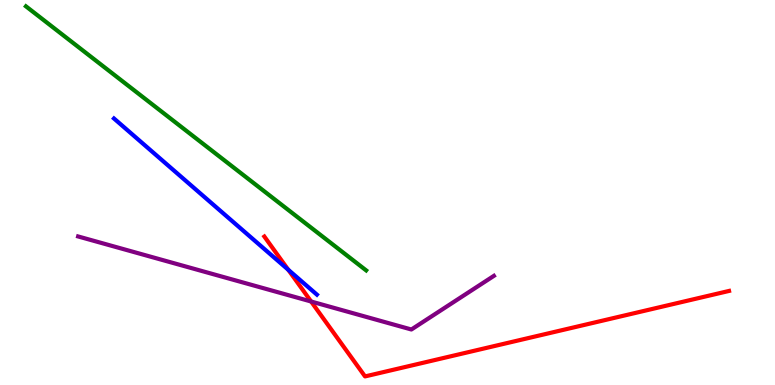[{'lines': ['blue', 'red'], 'intersections': [{'x': 3.72, 'y': 2.99}]}, {'lines': ['green', 'red'], 'intersections': []}, {'lines': ['purple', 'red'], 'intersections': [{'x': 4.01, 'y': 2.17}]}, {'lines': ['blue', 'green'], 'intersections': []}, {'lines': ['blue', 'purple'], 'intersections': []}, {'lines': ['green', 'purple'], 'intersections': []}]